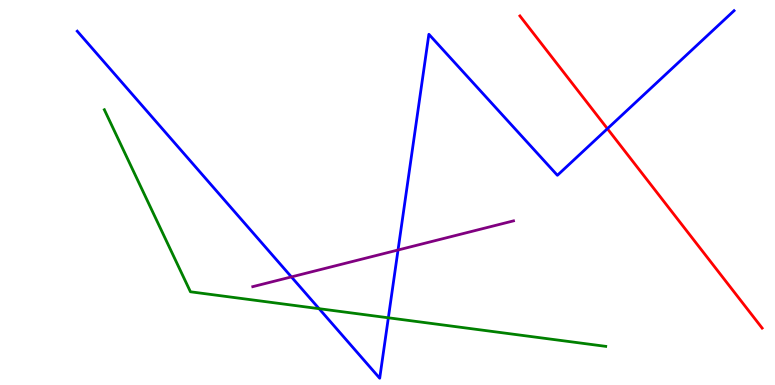[{'lines': ['blue', 'red'], 'intersections': [{'x': 7.84, 'y': 6.66}]}, {'lines': ['green', 'red'], 'intersections': []}, {'lines': ['purple', 'red'], 'intersections': []}, {'lines': ['blue', 'green'], 'intersections': [{'x': 4.12, 'y': 1.98}, {'x': 5.01, 'y': 1.75}]}, {'lines': ['blue', 'purple'], 'intersections': [{'x': 3.76, 'y': 2.81}, {'x': 5.14, 'y': 3.51}]}, {'lines': ['green', 'purple'], 'intersections': []}]